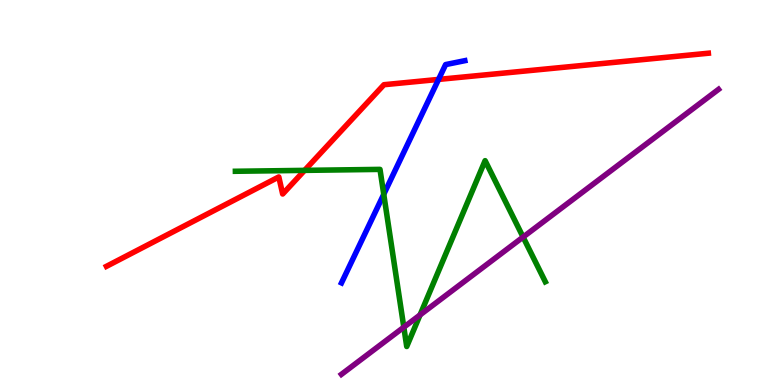[{'lines': ['blue', 'red'], 'intersections': [{'x': 5.66, 'y': 7.94}]}, {'lines': ['green', 'red'], 'intersections': [{'x': 3.93, 'y': 5.57}]}, {'lines': ['purple', 'red'], 'intersections': []}, {'lines': ['blue', 'green'], 'intersections': [{'x': 4.95, 'y': 4.95}]}, {'lines': ['blue', 'purple'], 'intersections': []}, {'lines': ['green', 'purple'], 'intersections': [{'x': 5.21, 'y': 1.5}, {'x': 5.42, 'y': 1.82}, {'x': 6.75, 'y': 3.84}]}]